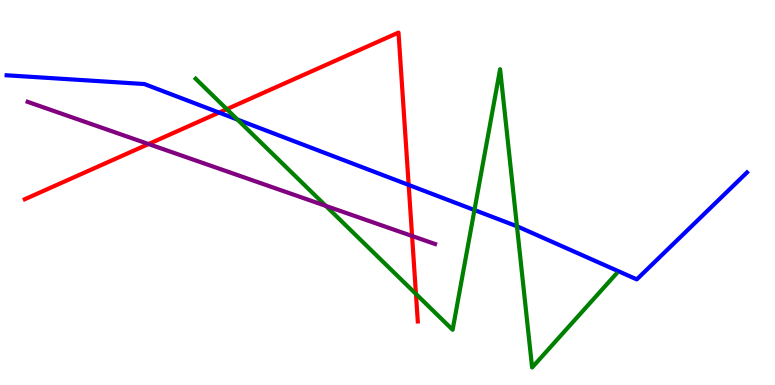[{'lines': ['blue', 'red'], 'intersections': [{'x': 2.83, 'y': 7.08}, {'x': 5.27, 'y': 5.2}]}, {'lines': ['green', 'red'], 'intersections': [{'x': 2.93, 'y': 7.16}, {'x': 5.37, 'y': 2.37}]}, {'lines': ['purple', 'red'], 'intersections': [{'x': 1.92, 'y': 6.26}, {'x': 5.32, 'y': 3.87}]}, {'lines': ['blue', 'green'], 'intersections': [{'x': 3.06, 'y': 6.89}, {'x': 6.12, 'y': 4.54}, {'x': 6.67, 'y': 4.12}]}, {'lines': ['blue', 'purple'], 'intersections': []}, {'lines': ['green', 'purple'], 'intersections': [{'x': 4.2, 'y': 4.65}]}]